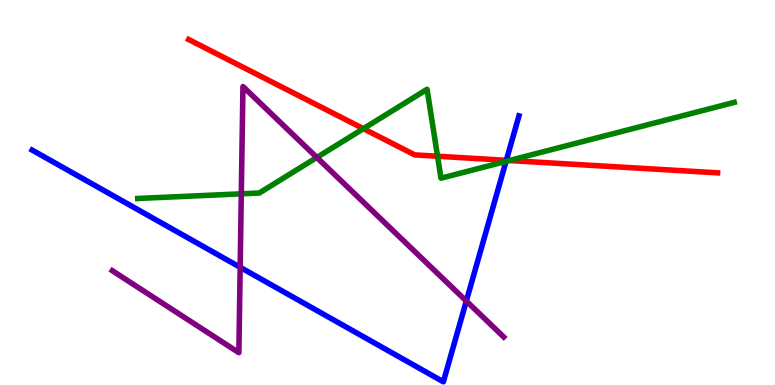[{'lines': ['blue', 'red'], 'intersections': [{'x': 6.53, 'y': 5.84}]}, {'lines': ['green', 'red'], 'intersections': [{'x': 4.69, 'y': 6.66}, {'x': 5.65, 'y': 5.94}, {'x': 6.57, 'y': 5.83}]}, {'lines': ['purple', 'red'], 'intersections': []}, {'lines': ['blue', 'green'], 'intersections': [{'x': 6.53, 'y': 5.81}]}, {'lines': ['blue', 'purple'], 'intersections': [{'x': 3.1, 'y': 3.06}, {'x': 6.02, 'y': 2.18}]}, {'lines': ['green', 'purple'], 'intersections': [{'x': 3.11, 'y': 4.97}, {'x': 4.09, 'y': 5.91}]}]